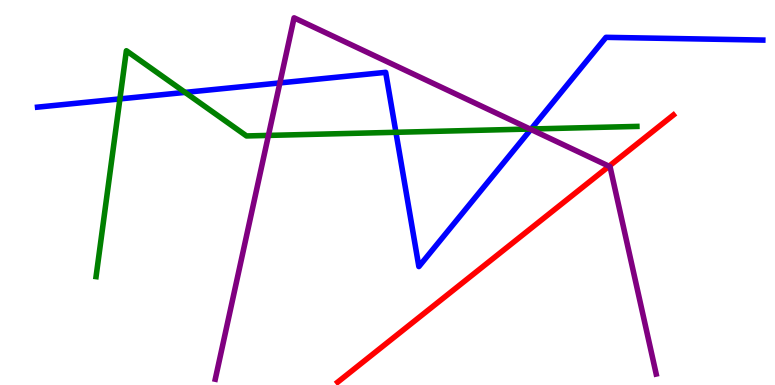[{'lines': ['blue', 'red'], 'intersections': []}, {'lines': ['green', 'red'], 'intersections': []}, {'lines': ['purple', 'red'], 'intersections': [{'x': 7.86, 'y': 5.68}]}, {'lines': ['blue', 'green'], 'intersections': [{'x': 1.55, 'y': 7.43}, {'x': 2.39, 'y': 7.6}, {'x': 5.11, 'y': 6.56}, {'x': 6.85, 'y': 6.65}]}, {'lines': ['blue', 'purple'], 'intersections': [{'x': 3.61, 'y': 7.85}, {'x': 6.85, 'y': 6.64}]}, {'lines': ['green', 'purple'], 'intersections': [{'x': 3.46, 'y': 6.48}, {'x': 6.84, 'y': 6.65}]}]